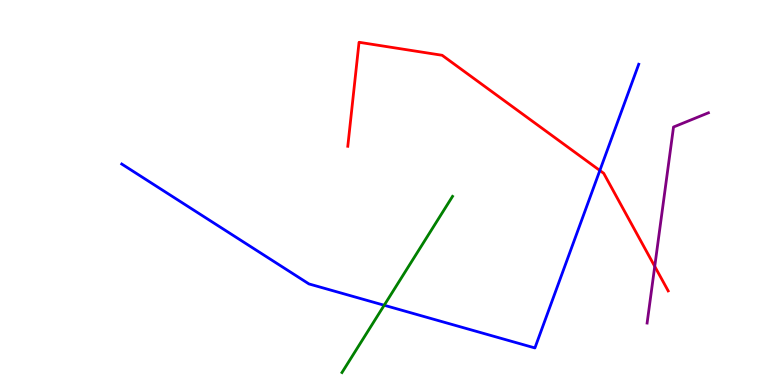[{'lines': ['blue', 'red'], 'intersections': [{'x': 7.74, 'y': 5.57}]}, {'lines': ['green', 'red'], 'intersections': []}, {'lines': ['purple', 'red'], 'intersections': [{'x': 8.45, 'y': 3.08}]}, {'lines': ['blue', 'green'], 'intersections': [{'x': 4.96, 'y': 2.07}]}, {'lines': ['blue', 'purple'], 'intersections': []}, {'lines': ['green', 'purple'], 'intersections': []}]